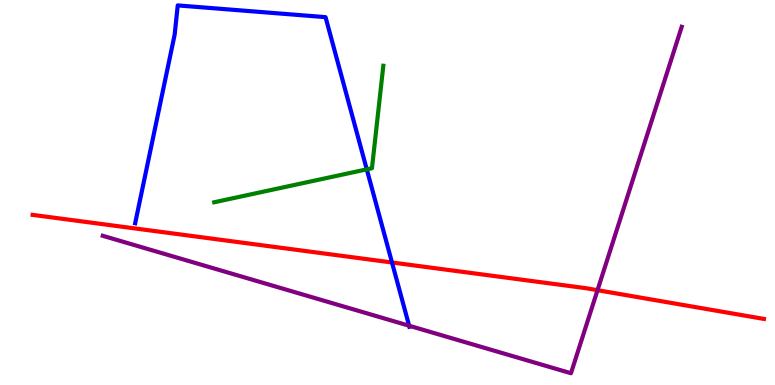[{'lines': ['blue', 'red'], 'intersections': [{'x': 5.06, 'y': 3.18}]}, {'lines': ['green', 'red'], 'intersections': []}, {'lines': ['purple', 'red'], 'intersections': [{'x': 7.71, 'y': 2.46}]}, {'lines': ['blue', 'green'], 'intersections': [{'x': 4.73, 'y': 5.6}]}, {'lines': ['blue', 'purple'], 'intersections': [{'x': 5.28, 'y': 1.54}]}, {'lines': ['green', 'purple'], 'intersections': []}]